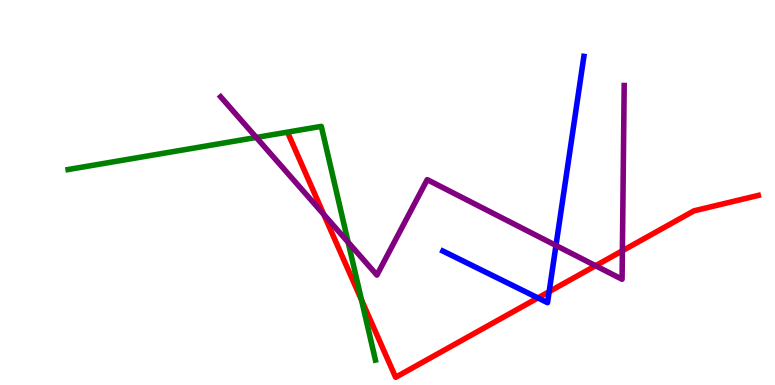[{'lines': ['blue', 'red'], 'intersections': [{'x': 6.94, 'y': 2.26}, {'x': 7.09, 'y': 2.42}]}, {'lines': ['green', 'red'], 'intersections': [{'x': 4.66, 'y': 2.21}]}, {'lines': ['purple', 'red'], 'intersections': [{'x': 4.18, 'y': 4.43}, {'x': 7.69, 'y': 3.1}, {'x': 8.03, 'y': 3.49}]}, {'lines': ['blue', 'green'], 'intersections': []}, {'lines': ['blue', 'purple'], 'intersections': [{'x': 7.17, 'y': 3.62}]}, {'lines': ['green', 'purple'], 'intersections': [{'x': 3.31, 'y': 6.43}, {'x': 4.49, 'y': 3.71}]}]